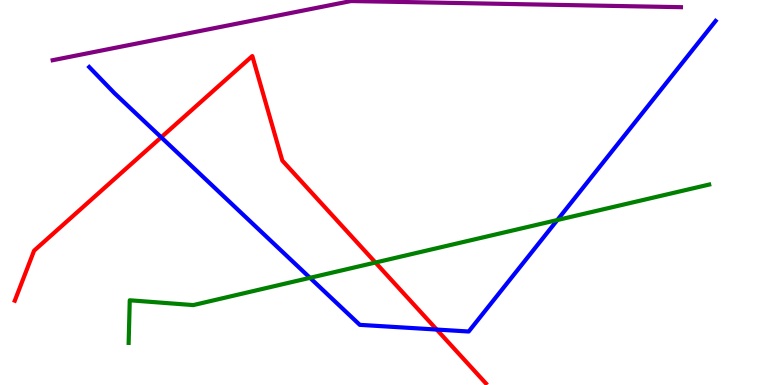[{'lines': ['blue', 'red'], 'intersections': [{'x': 2.08, 'y': 6.43}, {'x': 5.63, 'y': 1.44}]}, {'lines': ['green', 'red'], 'intersections': [{'x': 4.84, 'y': 3.18}]}, {'lines': ['purple', 'red'], 'intersections': []}, {'lines': ['blue', 'green'], 'intersections': [{'x': 4.0, 'y': 2.78}, {'x': 7.19, 'y': 4.28}]}, {'lines': ['blue', 'purple'], 'intersections': []}, {'lines': ['green', 'purple'], 'intersections': []}]